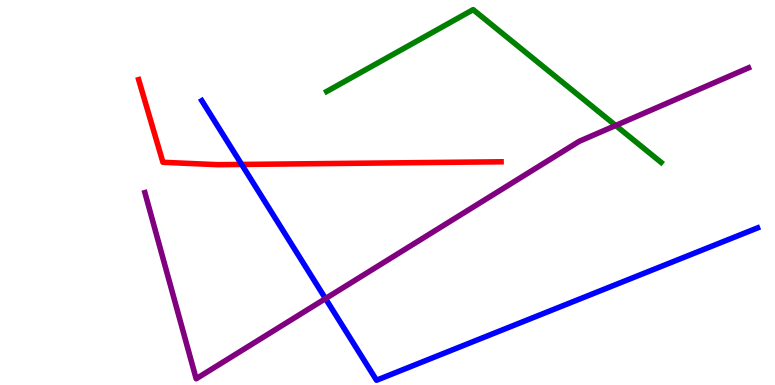[{'lines': ['blue', 'red'], 'intersections': [{'x': 3.12, 'y': 5.73}]}, {'lines': ['green', 'red'], 'intersections': []}, {'lines': ['purple', 'red'], 'intersections': []}, {'lines': ['blue', 'green'], 'intersections': []}, {'lines': ['blue', 'purple'], 'intersections': [{'x': 4.2, 'y': 2.24}]}, {'lines': ['green', 'purple'], 'intersections': [{'x': 7.94, 'y': 6.74}]}]